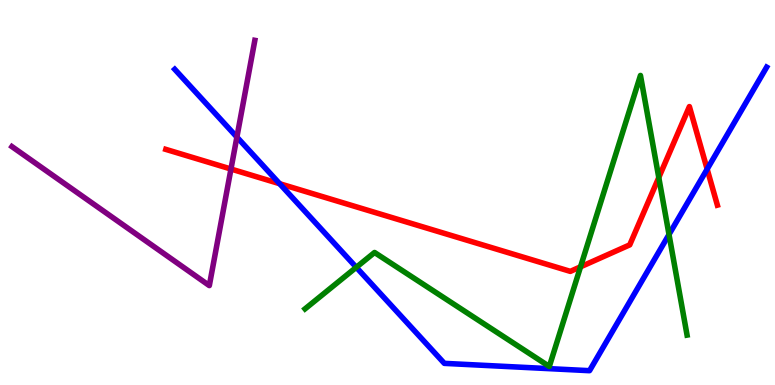[{'lines': ['blue', 'red'], 'intersections': [{'x': 3.61, 'y': 5.23}, {'x': 9.12, 'y': 5.61}]}, {'lines': ['green', 'red'], 'intersections': [{'x': 7.49, 'y': 3.07}, {'x': 8.5, 'y': 5.39}]}, {'lines': ['purple', 'red'], 'intersections': [{'x': 2.98, 'y': 5.61}]}, {'lines': ['blue', 'green'], 'intersections': [{'x': 4.6, 'y': 3.06}, {'x': 8.63, 'y': 3.91}]}, {'lines': ['blue', 'purple'], 'intersections': [{'x': 3.06, 'y': 6.44}]}, {'lines': ['green', 'purple'], 'intersections': []}]